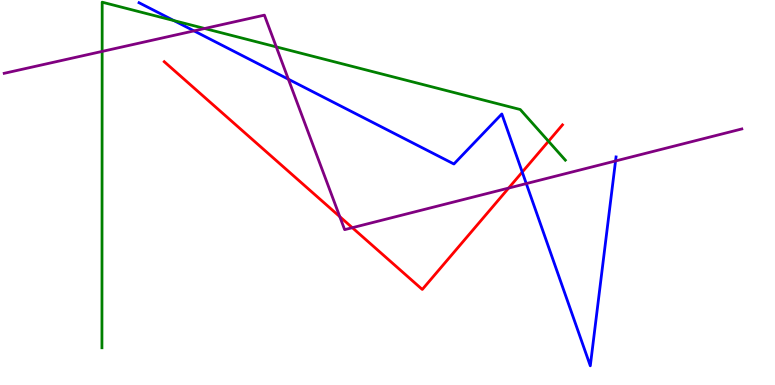[{'lines': ['blue', 'red'], 'intersections': [{'x': 6.74, 'y': 5.53}]}, {'lines': ['green', 'red'], 'intersections': [{'x': 7.08, 'y': 6.33}]}, {'lines': ['purple', 'red'], 'intersections': [{'x': 4.38, 'y': 4.37}, {'x': 4.55, 'y': 4.09}, {'x': 6.56, 'y': 5.12}]}, {'lines': ['blue', 'green'], 'intersections': [{'x': 2.24, 'y': 9.46}]}, {'lines': ['blue', 'purple'], 'intersections': [{'x': 2.5, 'y': 9.2}, {'x': 3.72, 'y': 7.94}, {'x': 6.79, 'y': 5.23}, {'x': 7.94, 'y': 5.82}]}, {'lines': ['green', 'purple'], 'intersections': [{'x': 1.32, 'y': 8.66}, {'x': 2.64, 'y': 9.26}, {'x': 3.56, 'y': 8.78}]}]